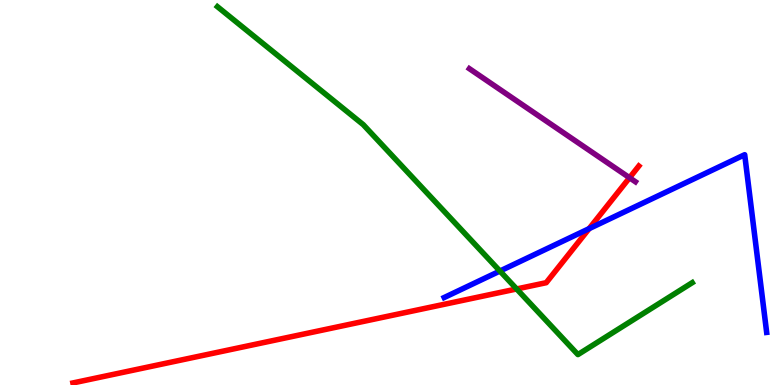[{'lines': ['blue', 'red'], 'intersections': [{'x': 7.6, 'y': 4.06}]}, {'lines': ['green', 'red'], 'intersections': [{'x': 6.67, 'y': 2.49}]}, {'lines': ['purple', 'red'], 'intersections': [{'x': 8.12, 'y': 5.38}]}, {'lines': ['blue', 'green'], 'intersections': [{'x': 6.45, 'y': 2.96}]}, {'lines': ['blue', 'purple'], 'intersections': []}, {'lines': ['green', 'purple'], 'intersections': []}]